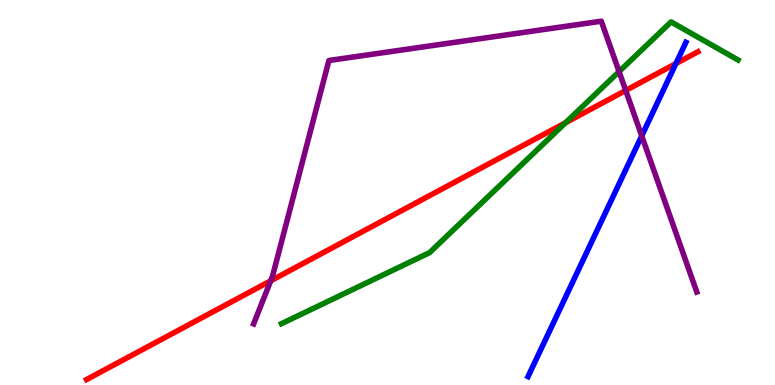[{'lines': ['blue', 'red'], 'intersections': [{'x': 8.72, 'y': 8.35}]}, {'lines': ['green', 'red'], 'intersections': [{'x': 7.3, 'y': 6.81}]}, {'lines': ['purple', 'red'], 'intersections': [{'x': 3.49, 'y': 2.71}, {'x': 8.07, 'y': 7.65}]}, {'lines': ['blue', 'green'], 'intersections': []}, {'lines': ['blue', 'purple'], 'intersections': [{'x': 8.28, 'y': 6.47}]}, {'lines': ['green', 'purple'], 'intersections': [{'x': 7.99, 'y': 8.14}]}]